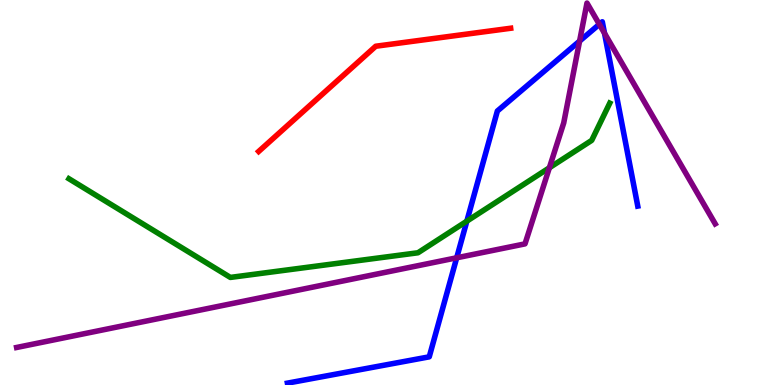[{'lines': ['blue', 'red'], 'intersections': []}, {'lines': ['green', 'red'], 'intersections': []}, {'lines': ['purple', 'red'], 'intersections': []}, {'lines': ['blue', 'green'], 'intersections': [{'x': 6.02, 'y': 4.26}]}, {'lines': ['blue', 'purple'], 'intersections': [{'x': 5.89, 'y': 3.3}, {'x': 7.48, 'y': 8.93}, {'x': 7.73, 'y': 9.37}, {'x': 7.8, 'y': 9.14}]}, {'lines': ['green', 'purple'], 'intersections': [{'x': 7.09, 'y': 5.64}]}]